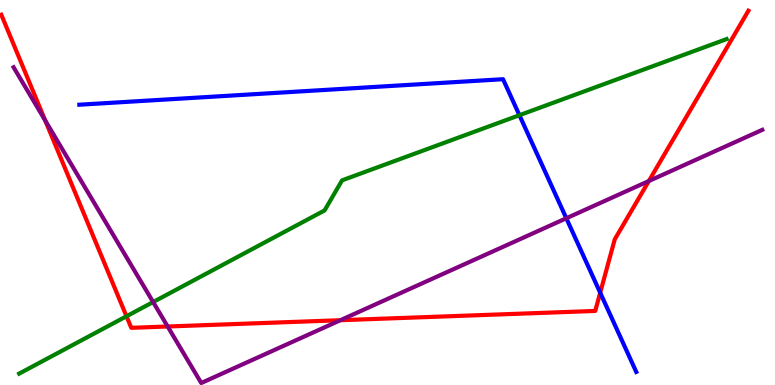[{'lines': ['blue', 'red'], 'intersections': [{'x': 7.74, 'y': 2.4}]}, {'lines': ['green', 'red'], 'intersections': [{'x': 1.63, 'y': 1.78}]}, {'lines': ['purple', 'red'], 'intersections': [{'x': 0.583, 'y': 6.87}, {'x': 2.16, 'y': 1.52}, {'x': 4.39, 'y': 1.68}, {'x': 8.37, 'y': 5.3}]}, {'lines': ['blue', 'green'], 'intersections': [{'x': 6.7, 'y': 7.01}]}, {'lines': ['blue', 'purple'], 'intersections': [{'x': 7.31, 'y': 4.33}]}, {'lines': ['green', 'purple'], 'intersections': [{'x': 1.98, 'y': 2.15}]}]